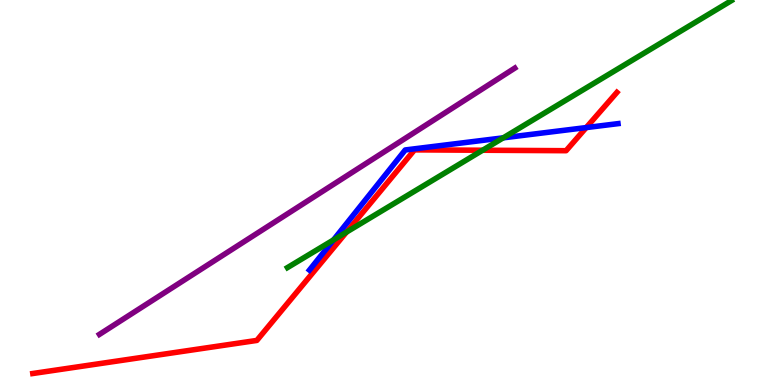[{'lines': ['blue', 'red'], 'intersections': [{'x': 7.56, 'y': 6.69}]}, {'lines': ['green', 'red'], 'intersections': [{'x': 4.47, 'y': 3.97}, {'x': 6.23, 'y': 6.1}]}, {'lines': ['purple', 'red'], 'intersections': []}, {'lines': ['blue', 'green'], 'intersections': [{'x': 4.3, 'y': 3.77}, {'x': 6.49, 'y': 6.42}]}, {'lines': ['blue', 'purple'], 'intersections': []}, {'lines': ['green', 'purple'], 'intersections': []}]